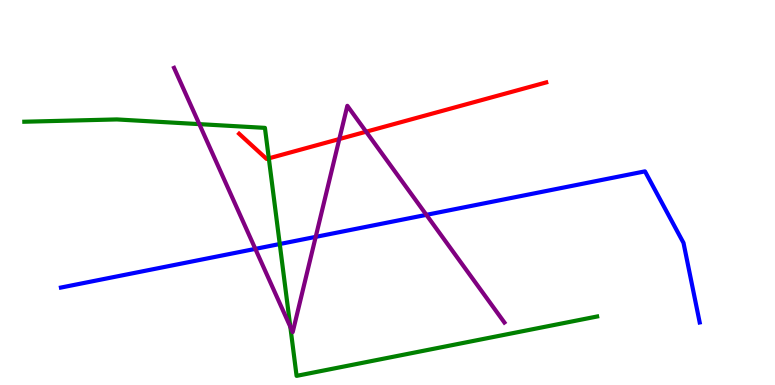[{'lines': ['blue', 'red'], 'intersections': []}, {'lines': ['green', 'red'], 'intersections': [{'x': 3.47, 'y': 5.89}]}, {'lines': ['purple', 'red'], 'intersections': [{'x': 4.38, 'y': 6.39}, {'x': 4.72, 'y': 6.58}]}, {'lines': ['blue', 'green'], 'intersections': [{'x': 3.61, 'y': 3.66}]}, {'lines': ['blue', 'purple'], 'intersections': [{'x': 3.29, 'y': 3.54}, {'x': 4.07, 'y': 3.85}, {'x': 5.5, 'y': 4.42}]}, {'lines': ['green', 'purple'], 'intersections': [{'x': 2.57, 'y': 6.78}, {'x': 3.75, 'y': 1.51}]}]